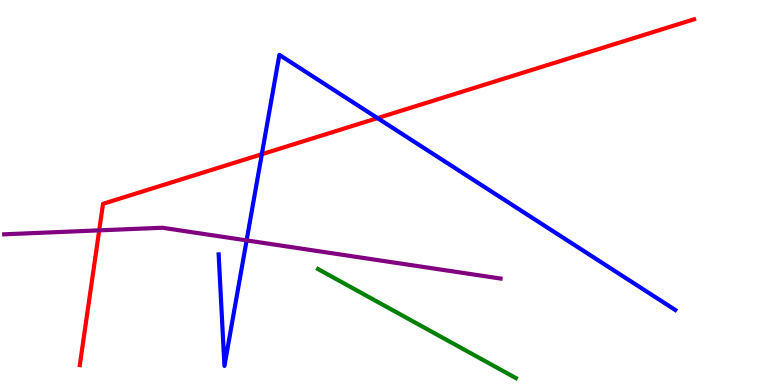[{'lines': ['blue', 'red'], 'intersections': [{'x': 3.38, 'y': 5.99}, {'x': 4.87, 'y': 6.93}]}, {'lines': ['green', 'red'], 'intersections': []}, {'lines': ['purple', 'red'], 'intersections': [{'x': 1.28, 'y': 4.02}]}, {'lines': ['blue', 'green'], 'intersections': []}, {'lines': ['blue', 'purple'], 'intersections': [{'x': 3.18, 'y': 3.76}]}, {'lines': ['green', 'purple'], 'intersections': []}]